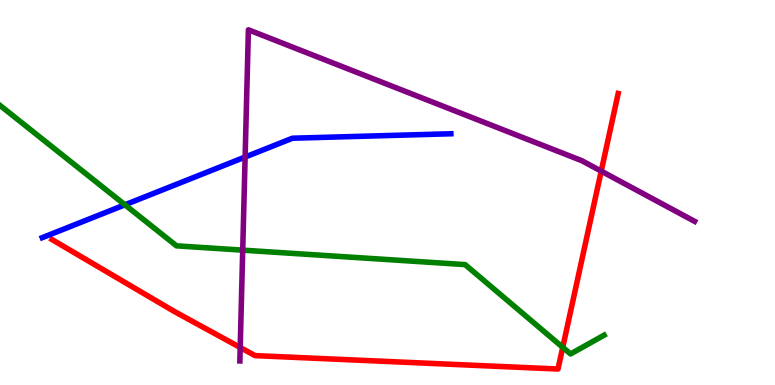[{'lines': ['blue', 'red'], 'intersections': []}, {'lines': ['green', 'red'], 'intersections': [{'x': 7.26, 'y': 0.979}]}, {'lines': ['purple', 'red'], 'intersections': [{'x': 3.1, 'y': 0.974}, {'x': 7.76, 'y': 5.55}]}, {'lines': ['blue', 'green'], 'intersections': [{'x': 1.61, 'y': 4.68}]}, {'lines': ['blue', 'purple'], 'intersections': [{'x': 3.16, 'y': 5.92}]}, {'lines': ['green', 'purple'], 'intersections': [{'x': 3.13, 'y': 3.5}]}]